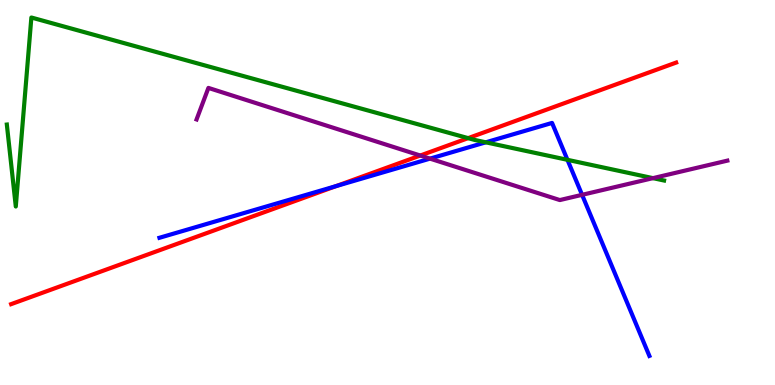[{'lines': ['blue', 'red'], 'intersections': [{'x': 4.34, 'y': 5.17}]}, {'lines': ['green', 'red'], 'intersections': [{'x': 6.04, 'y': 6.41}]}, {'lines': ['purple', 'red'], 'intersections': [{'x': 5.42, 'y': 5.96}]}, {'lines': ['blue', 'green'], 'intersections': [{'x': 6.27, 'y': 6.3}, {'x': 7.32, 'y': 5.85}]}, {'lines': ['blue', 'purple'], 'intersections': [{'x': 5.55, 'y': 5.88}, {'x': 7.51, 'y': 4.94}]}, {'lines': ['green', 'purple'], 'intersections': [{'x': 8.43, 'y': 5.37}]}]